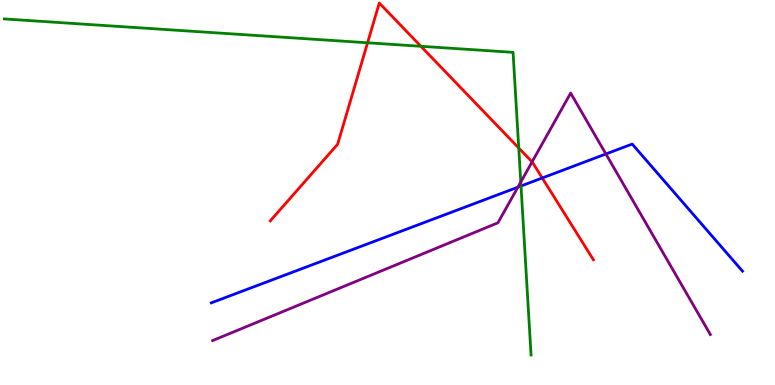[{'lines': ['blue', 'red'], 'intersections': [{'x': 7.0, 'y': 5.38}]}, {'lines': ['green', 'red'], 'intersections': [{'x': 4.74, 'y': 8.89}, {'x': 5.43, 'y': 8.8}, {'x': 6.69, 'y': 6.16}]}, {'lines': ['purple', 'red'], 'intersections': [{'x': 6.87, 'y': 5.8}]}, {'lines': ['blue', 'green'], 'intersections': [{'x': 6.72, 'y': 5.17}]}, {'lines': ['blue', 'purple'], 'intersections': [{'x': 6.68, 'y': 5.14}, {'x': 7.82, 'y': 6.0}]}, {'lines': ['green', 'purple'], 'intersections': [{'x': 6.72, 'y': 5.27}]}]